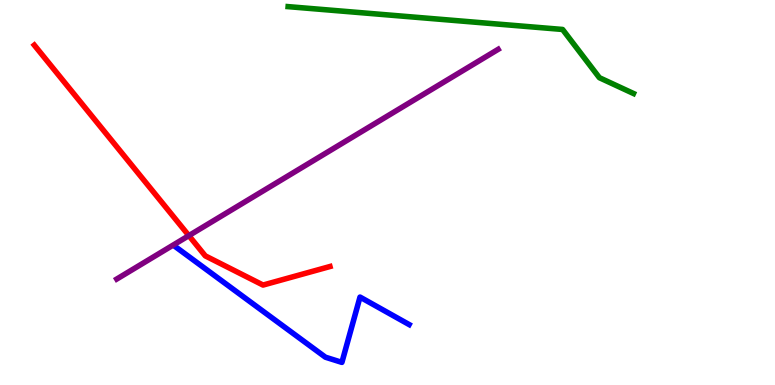[{'lines': ['blue', 'red'], 'intersections': []}, {'lines': ['green', 'red'], 'intersections': []}, {'lines': ['purple', 'red'], 'intersections': [{'x': 2.44, 'y': 3.88}]}, {'lines': ['blue', 'green'], 'intersections': []}, {'lines': ['blue', 'purple'], 'intersections': []}, {'lines': ['green', 'purple'], 'intersections': []}]